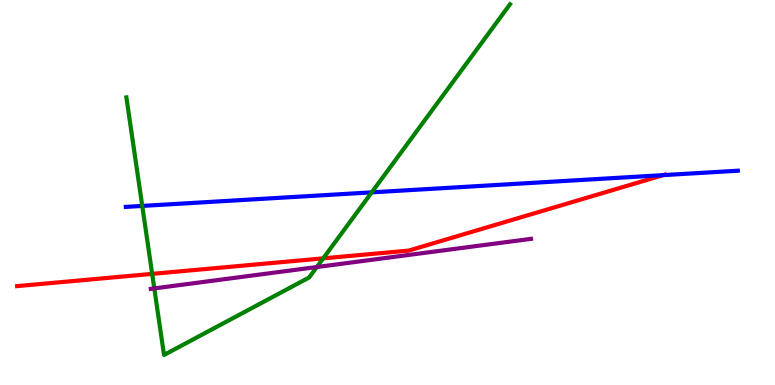[{'lines': ['blue', 'red'], 'intersections': [{'x': 8.56, 'y': 5.45}]}, {'lines': ['green', 'red'], 'intersections': [{'x': 1.96, 'y': 2.89}, {'x': 4.17, 'y': 3.29}]}, {'lines': ['purple', 'red'], 'intersections': []}, {'lines': ['blue', 'green'], 'intersections': [{'x': 1.84, 'y': 4.65}, {'x': 4.8, 'y': 5.0}]}, {'lines': ['blue', 'purple'], 'intersections': []}, {'lines': ['green', 'purple'], 'intersections': [{'x': 1.99, 'y': 2.51}, {'x': 4.09, 'y': 3.06}]}]